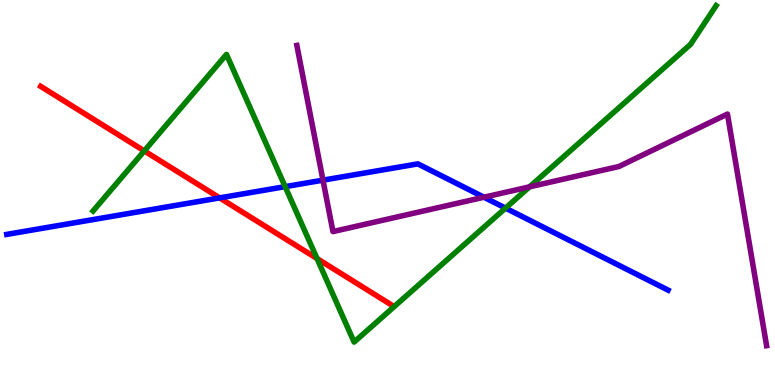[{'lines': ['blue', 'red'], 'intersections': [{'x': 2.83, 'y': 4.86}]}, {'lines': ['green', 'red'], 'intersections': [{'x': 1.86, 'y': 6.08}, {'x': 4.09, 'y': 3.28}]}, {'lines': ['purple', 'red'], 'intersections': []}, {'lines': ['blue', 'green'], 'intersections': [{'x': 3.68, 'y': 5.15}, {'x': 6.52, 'y': 4.59}]}, {'lines': ['blue', 'purple'], 'intersections': [{'x': 4.17, 'y': 5.32}, {'x': 6.24, 'y': 4.88}]}, {'lines': ['green', 'purple'], 'intersections': [{'x': 6.83, 'y': 5.15}]}]